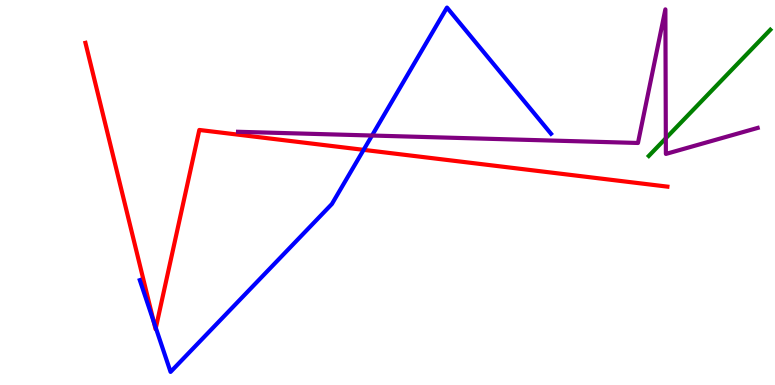[{'lines': ['blue', 'red'], 'intersections': [{'x': 1.98, 'y': 1.65}, {'x': 2.01, 'y': 1.48}, {'x': 4.69, 'y': 6.11}]}, {'lines': ['green', 'red'], 'intersections': []}, {'lines': ['purple', 'red'], 'intersections': []}, {'lines': ['blue', 'green'], 'intersections': []}, {'lines': ['blue', 'purple'], 'intersections': [{'x': 4.8, 'y': 6.48}]}, {'lines': ['green', 'purple'], 'intersections': [{'x': 8.59, 'y': 6.41}]}]